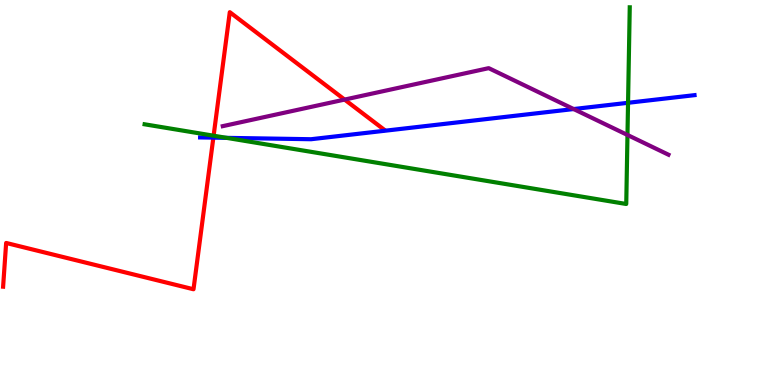[{'lines': ['blue', 'red'], 'intersections': [{'x': 2.75, 'y': 6.43}]}, {'lines': ['green', 'red'], 'intersections': [{'x': 2.76, 'y': 6.48}]}, {'lines': ['purple', 'red'], 'intersections': [{'x': 4.45, 'y': 7.41}]}, {'lines': ['blue', 'green'], 'intersections': [{'x': 2.92, 'y': 6.42}, {'x': 8.1, 'y': 7.33}]}, {'lines': ['blue', 'purple'], 'intersections': [{'x': 7.4, 'y': 7.17}]}, {'lines': ['green', 'purple'], 'intersections': [{'x': 8.1, 'y': 6.49}]}]